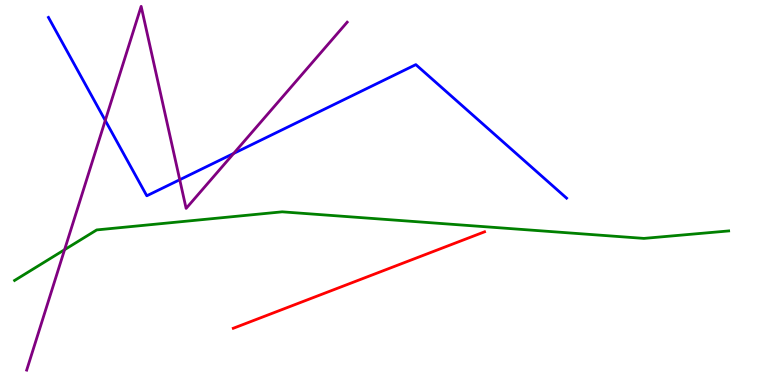[{'lines': ['blue', 'red'], 'intersections': []}, {'lines': ['green', 'red'], 'intersections': []}, {'lines': ['purple', 'red'], 'intersections': []}, {'lines': ['blue', 'green'], 'intersections': []}, {'lines': ['blue', 'purple'], 'intersections': [{'x': 1.36, 'y': 6.87}, {'x': 2.32, 'y': 5.33}, {'x': 3.02, 'y': 6.01}]}, {'lines': ['green', 'purple'], 'intersections': [{'x': 0.833, 'y': 3.51}]}]